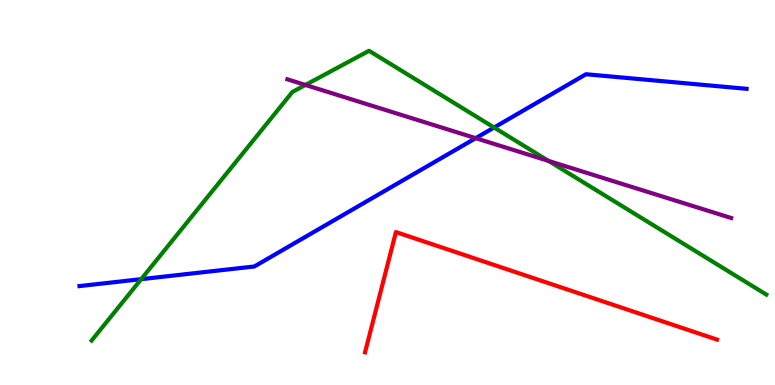[{'lines': ['blue', 'red'], 'intersections': []}, {'lines': ['green', 'red'], 'intersections': []}, {'lines': ['purple', 'red'], 'intersections': []}, {'lines': ['blue', 'green'], 'intersections': [{'x': 1.82, 'y': 2.75}, {'x': 6.38, 'y': 6.69}]}, {'lines': ['blue', 'purple'], 'intersections': [{'x': 6.14, 'y': 6.41}]}, {'lines': ['green', 'purple'], 'intersections': [{'x': 3.94, 'y': 7.79}, {'x': 7.08, 'y': 5.82}]}]